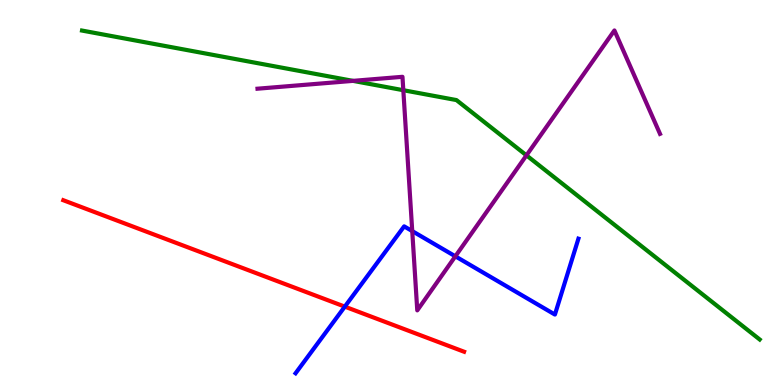[{'lines': ['blue', 'red'], 'intersections': [{'x': 4.45, 'y': 2.04}]}, {'lines': ['green', 'red'], 'intersections': []}, {'lines': ['purple', 'red'], 'intersections': []}, {'lines': ['blue', 'green'], 'intersections': []}, {'lines': ['blue', 'purple'], 'intersections': [{'x': 5.32, 'y': 4.0}, {'x': 5.88, 'y': 3.34}]}, {'lines': ['green', 'purple'], 'intersections': [{'x': 4.55, 'y': 7.9}, {'x': 5.2, 'y': 7.66}, {'x': 6.79, 'y': 5.96}]}]